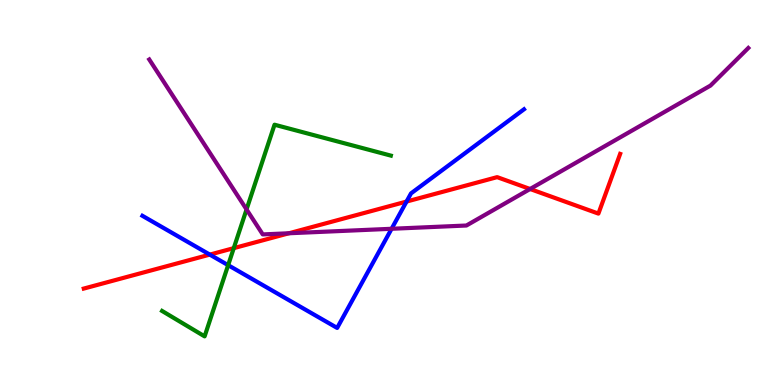[{'lines': ['blue', 'red'], 'intersections': [{'x': 2.71, 'y': 3.39}, {'x': 5.25, 'y': 4.76}]}, {'lines': ['green', 'red'], 'intersections': [{'x': 3.02, 'y': 3.55}]}, {'lines': ['purple', 'red'], 'intersections': [{'x': 3.73, 'y': 3.94}, {'x': 6.84, 'y': 5.09}]}, {'lines': ['blue', 'green'], 'intersections': [{'x': 2.94, 'y': 3.11}]}, {'lines': ['blue', 'purple'], 'intersections': [{'x': 5.05, 'y': 4.06}]}, {'lines': ['green', 'purple'], 'intersections': [{'x': 3.18, 'y': 4.56}]}]